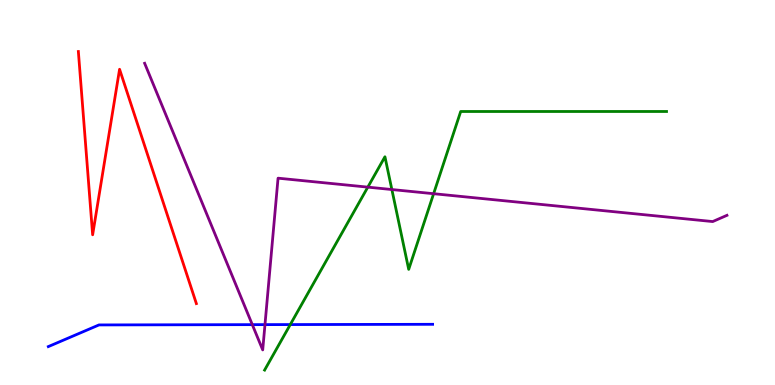[{'lines': ['blue', 'red'], 'intersections': []}, {'lines': ['green', 'red'], 'intersections': []}, {'lines': ['purple', 'red'], 'intersections': []}, {'lines': ['blue', 'green'], 'intersections': [{'x': 3.75, 'y': 1.57}]}, {'lines': ['blue', 'purple'], 'intersections': [{'x': 3.26, 'y': 1.57}, {'x': 3.42, 'y': 1.57}]}, {'lines': ['green', 'purple'], 'intersections': [{'x': 4.75, 'y': 5.14}, {'x': 5.06, 'y': 5.08}, {'x': 5.6, 'y': 4.97}]}]